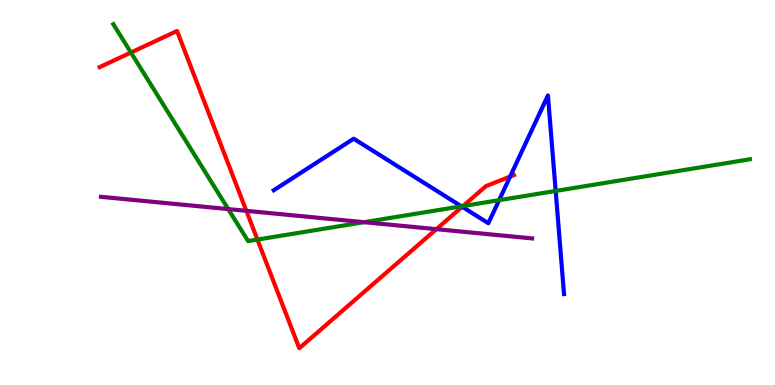[{'lines': ['blue', 'red'], 'intersections': [{'x': 5.96, 'y': 4.63}, {'x': 6.58, 'y': 5.41}]}, {'lines': ['green', 'red'], 'intersections': [{'x': 1.69, 'y': 8.64}, {'x': 3.32, 'y': 3.78}, {'x': 5.97, 'y': 4.65}]}, {'lines': ['purple', 'red'], 'intersections': [{'x': 3.18, 'y': 4.52}, {'x': 5.63, 'y': 4.05}]}, {'lines': ['blue', 'green'], 'intersections': [{'x': 5.95, 'y': 4.64}, {'x': 6.44, 'y': 4.8}, {'x': 7.17, 'y': 5.04}]}, {'lines': ['blue', 'purple'], 'intersections': []}, {'lines': ['green', 'purple'], 'intersections': [{'x': 2.94, 'y': 4.57}, {'x': 4.7, 'y': 4.23}]}]